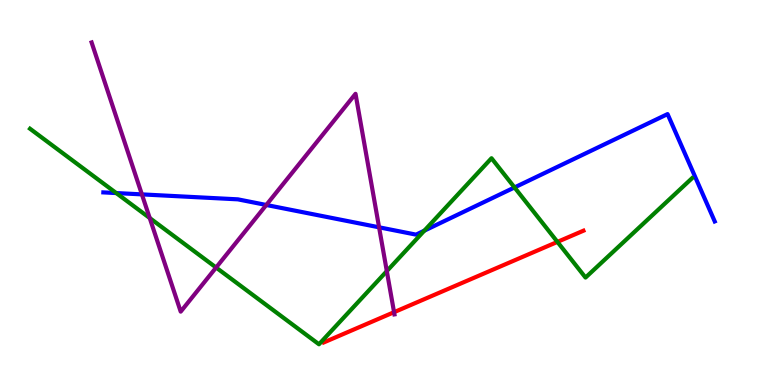[{'lines': ['blue', 'red'], 'intersections': []}, {'lines': ['green', 'red'], 'intersections': [{'x': 7.19, 'y': 3.72}]}, {'lines': ['purple', 'red'], 'intersections': [{'x': 5.08, 'y': 1.89}]}, {'lines': ['blue', 'green'], 'intersections': [{'x': 1.5, 'y': 4.99}, {'x': 5.48, 'y': 4.01}, {'x': 6.64, 'y': 5.13}]}, {'lines': ['blue', 'purple'], 'intersections': [{'x': 1.83, 'y': 4.95}, {'x': 3.44, 'y': 4.68}, {'x': 4.89, 'y': 4.1}]}, {'lines': ['green', 'purple'], 'intersections': [{'x': 1.93, 'y': 4.34}, {'x': 2.79, 'y': 3.05}, {'x': 4.99, 'y': 2.96}]}]